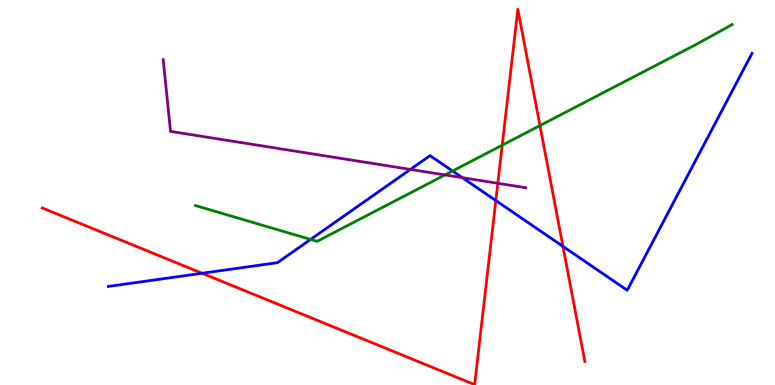[{'lines': ['blue', 'red'], 'intersections': [{'x': 2.61, 'y': 2.9}, {'x': 6.4, 'y': 4.79}, {'x': 7.26, 'y': 3.6}]}, {'lines': ['green', 'red'], 'intersections': [{'x': 6.48, 'y': 6.23}, {'x': 6.97, 'y': 6.74}]}, {'lines': ['purple', 'red'], 'intersections': [{'x': 6.42, 'y': 5.24}]}, {'lines': ['blue', 'green'], 'intersections': [{'x': 4.01, 'y': 3.78}, {'x': 5.84, 'y': 5.56}]}, {'lines': ['blue', 'purple'], 'intersections': [{'x': 5.3, 'y': 5.6}, {'x': 5.97, 'y': 5.39}]}, {'lines': ['green', 'purple'], 'intersections': [{'x': 5.74, 'y': 5.46}]}]